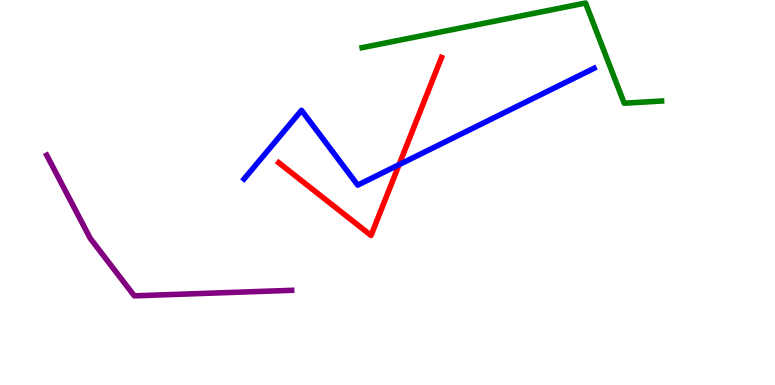[{'lines': ['blue', 'red'], 'intersections': [{'x': 5.15, 'y': 5.72}]}, {'lines': ['green', 'red'], 'intersections': []}, {'lines': ['purple', 'red'], 'intersections': []}, {'lines': ['blue', 'green'], 'intersections': []}, {'lines': ['blue', 'purple'], 'intersections': []}, {'lines': ['green', 'purple'], 'intersections': []}]